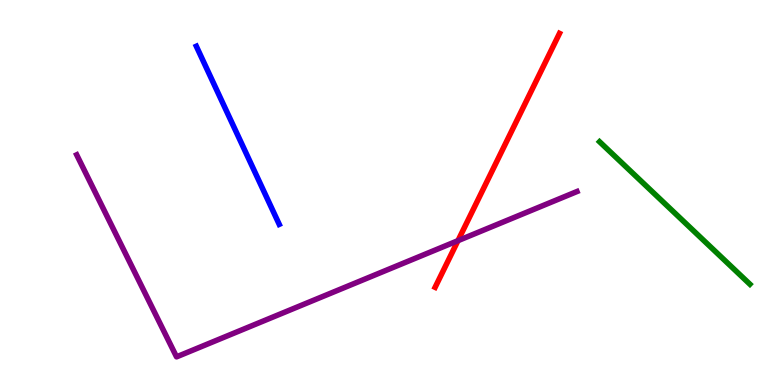[{'lines': ['blue', 'red'], 'intersections': []}, {'lines': ['green', 'red'], 'intersections': []}, {'lines': ['purple', 'red'], 'intersections': [{'x': 5.91, 'y': 3.75}]}, {'lines': ['blue', 'green'], 'intersections': []}, {'lines': ['blue', 'purple'], 'intersections': []}, {'lines': ['green', 'purple'], 'intersections': []}]